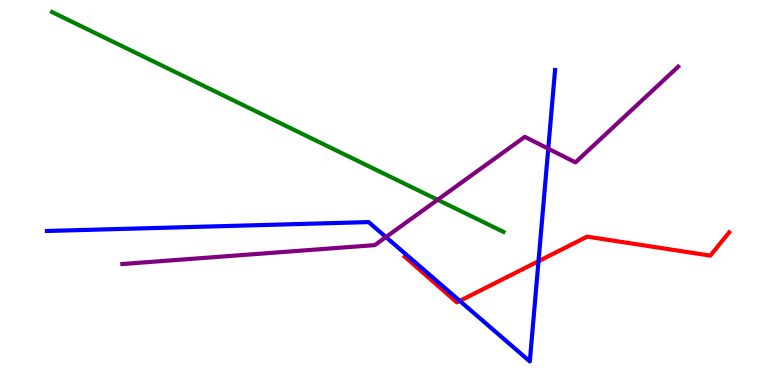[{'lines': ['blue', 'red'], 'intersections': [{'x': 5.93, 'y': 2.18}, {'x': 6.95, 'y': 3.22}]}, {'lines': ['green', 'red'], 'intersections': []}, {'lines': ['purple', 'red'], 'intersections': []}, {'lines': ['blue', 'green'], 'intersections': []}, {'lines': ['blue', 'purple'], 'intersections': [{'x': 4.98, 'y': 3.84}, {'x': 7.07, 'y': 6.14}]}, {'lines': ['green', 'purple'], 'intersections': [{'x': 5.65, 'y': 4.81}]}]